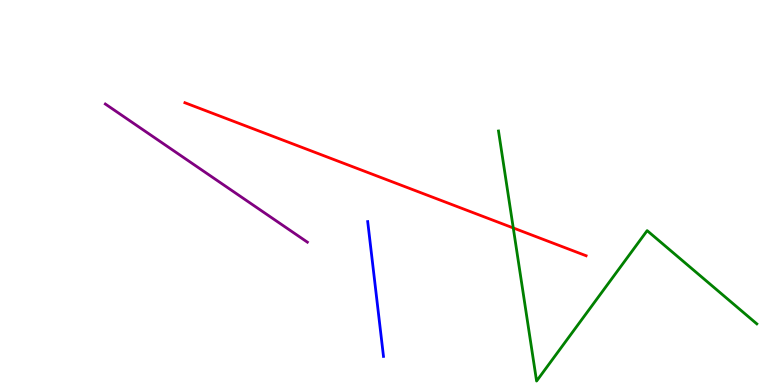[{'lines': ['blue', 'red'], 'intersections': []}, {'lines': ['green', 'red'], 'intersections': [{'x': 6.62, 'y': 4.08}]}, {'lines': ['purple', 'red'], 'intersections': []}, {'lines': ['blue', 'green'], 'intersections': []}, {'lines': ['blue', 'purple'], 'intersections': []}, {'lines': ['green', 'purple'], 'intersections': []}]